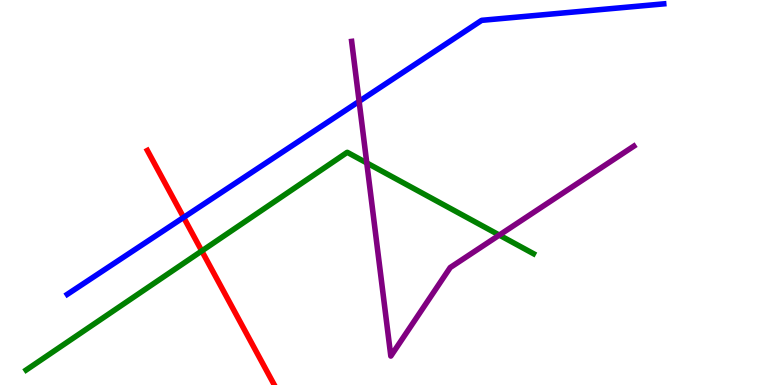[{'lines': ['blue', 'red'], 'intersections': [{'x': 2.37, 'y': 4.35}]}, {'lines': ['green', 'red'], 'intersections': [{'x': 2.6, 'y': 3.48}]}, {'lines': ['purple', 'red'], 'intersections': []}, {'lines': ['blue', 'green'], 'intersections': []}, {'lines': ['blue', 'purple'], 'intersections': [{'x': 4.63, 'y': 7.37}]}, {'lines': ['green', 'purple'], 'intersections': [{'x': 4.73, 'y': 5.77}, {'x': 6.44, 'y': 3.89}]}]